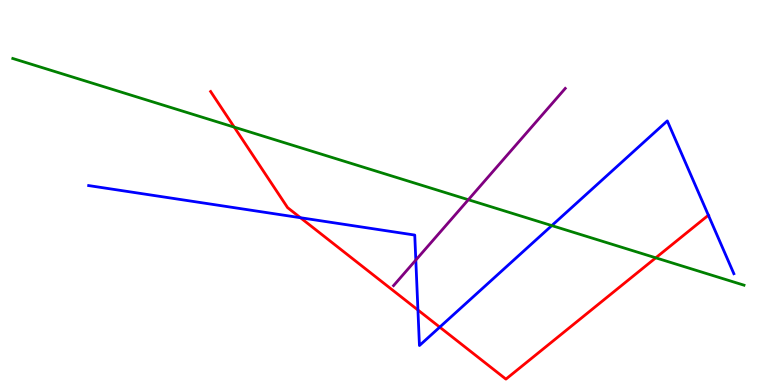[{'lines': ['blue', 'red'], 'intersections': [{'x': 3.88, 'y': 4.35}, {'x': 5.39, 'y': 1.95}, {'x': 5.67, 'y': 1.5}, {'x': 9.14, 'y': 4.41}]}, {'lines': ['green', 'red'], 'intersections': [{'x': 3.02, 'y': 6.7}, {'x': 8.46, 'y': 3.3}]}, {'lines': ['purple', 'red'], 'intersections': []}, {'lines': ['blue', 'green'], 'intersections': [{'x': 7.12, 'y': 4.14}]}, {'lines': ['blue', 'purple'], 'intersections': [{'x': 5.37, 'y': 3.24}]}, {'lines': ['green', 'purple'], 'intersections': [{'x': 6.04, 'y': 4.81}]}]